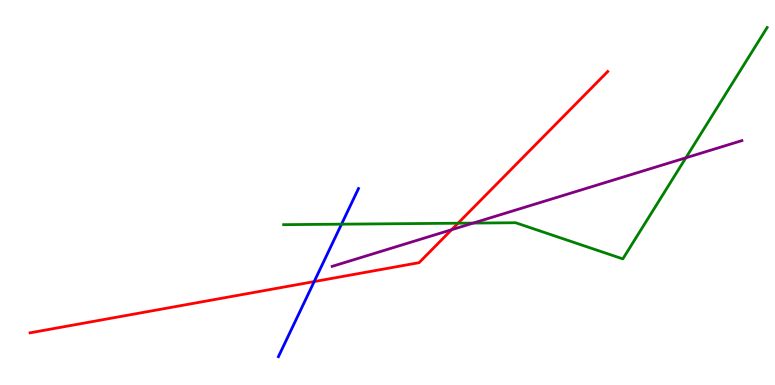[{'lines': ['blue', 'red'], 'intersections': [{'x': 4.05, 'y': 2.69}]}, {'lines': ['green', 'red'], 'intersections': [{'x': 5.91, 'y': 4.2}]}, {'lines': ['purple', 'red'], 'intersections': [{'x': 5.83, 'y': 4.03}]}, {'lines': ['blue', 'green'], 'intersections': [{'x': 4.41, 'y': 4.18}]}, {'lines': ['blue', 'purple'], 'intersections': []}, {'lines': ['green', 'purple'], 'intersections': [{'x': 6.11, 'y': 4.21}, {'x': 8.85, 'y': 5.9}]}]